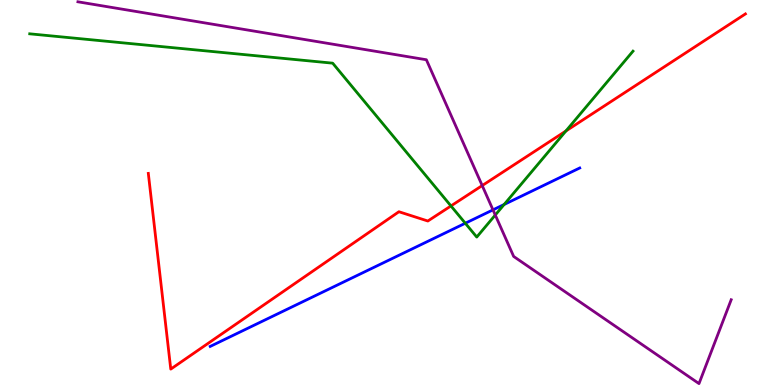[{'lines': ['blue', 'red'], 'intersections': []}, {'lines': ['green', 'red'], 'intersections': [{'x': 5.82, 'y': 4.65}, {'x': 7.3, 'y': 6.6}]}, {'lines': ['purple', 'red'], 'intersections': [{'x': 6.22, 'y': 5.18}]}, {'lines': ['blue', 'green'], 'intersections': [{'x': 6.0, 'y': 4.2}, {'x': 6.5, 'y': 4.69}]}, {'lines': ['blue', 'purple'], 'intersections': [{'x': 6.36, 'y': 4.55}]}, {'lines': ['green', 'purple'], 'intersections': [{'x': 6.39, 'y': 4.42}]}]